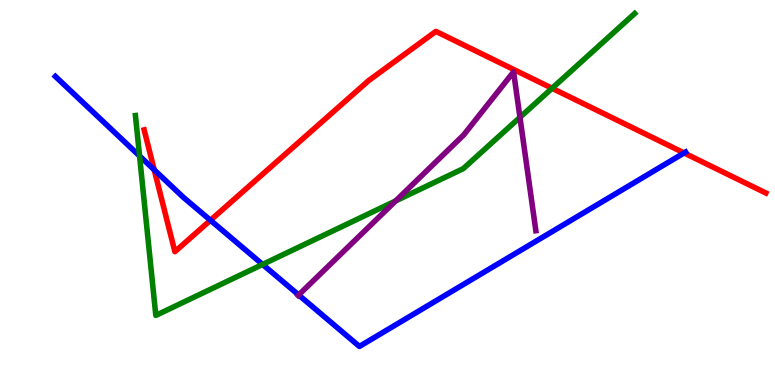[{'lines': ['blue', 'red'], 'intersections': [{'x': 1.99, 'y': 5.59}, {'x': 2.72, 'y': 4.28}, {'x': 8.83, 'y': 6.03}]}, {'lines': ['green', 'red'], 'intersections': [{'x': 7.12, 'y': 7.71}]}, {'lines': ['purple', 'red'], 'intersections': []}, {'lines': ['blue', 'green'], 'intersections': [{'x': 1.8, 'y': 5.95}, {'x': 3.39, 'y': 3.13}]}, {'lines': ['blue', 'purple'], 'intersections': [{'x': 3.85, 'y': 2.34}]}, {'lines': ['green', 'purple'], 'intersections': [{'x': 5.1, 'y': 4.78}, {'x': 6.71, 'y': 6.95}]}]